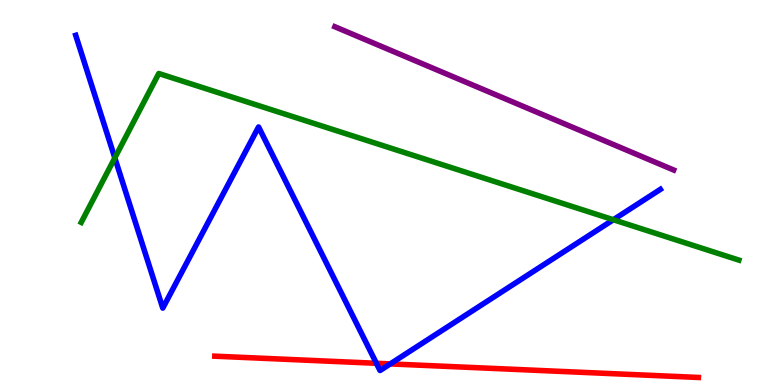[{'lines': ['blue', 'red'], 'intersections': [{'x': 4.86, 'y': 0.564}, {'x': 5.04, 'y': 0.548}]}, {'lines': ['green', 'red'], 'intersections': []}, {'lines': ['purple', 'red'], 'intersections': []}, {'lines': ['blue', 'green'], 'intersections': [{'x': 1.48, 'y': 5.9}, {'x': 7.91, 'y': 4.29}]}, {'lines': ['blue', 'purple'], 'intersections': []}, {'lines': ['green', 'purple'], 'intersections': []}]